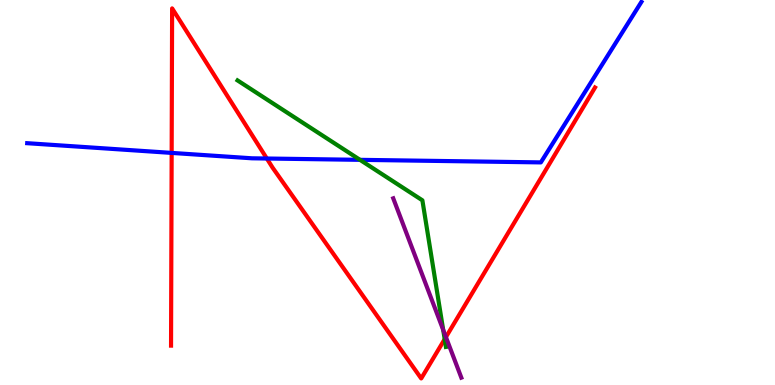[{'lines': ['blue', 'red'], 'intersections': [{'x': 2.21, 'y': 6.03}, {'x': 3.44, 'y': 5.88}]}, {'lines': ['green', 'red'], 'intersections': [{'x': 5.74, 'y': 1.19}]}, {'lines': ['purple', 'red'], 'intersections': [{'x': 5.75, 'y': 1.24}]}, {'lines': ['blue', 'green'], 'intersections': [{'x': 4.64, 'y': 5.85}]}, {'lines': ['blue', 'purple'], 'intersections': []}, {'lines': ['green', 'purple'], 'intersections': [{'x': 5.72, 'y': 1.43}]}]